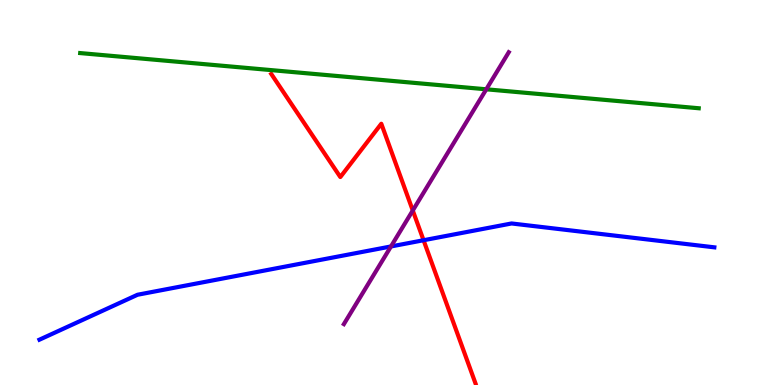[{'lines': ['blue', 'red'], 'intersections': [{'x': 5.47, 'y': 3.76}]}, {'lines': ['green', 'red'], 'intersections': []}, {'lines': ['purple', 'red'], 'intersections': [{'x': 5.33, 'y': 4.53}]}, {'lines': ['blue', 'green'], 'intersections': []}, {'lines': ['blue', 'purple'], 'intersections': [{'x': 5.04, 'y': 3.6}]}, {'lines': ['green', 'purple'], 'intersections': [{'x': 6.27, 'y': 7.68}]}]